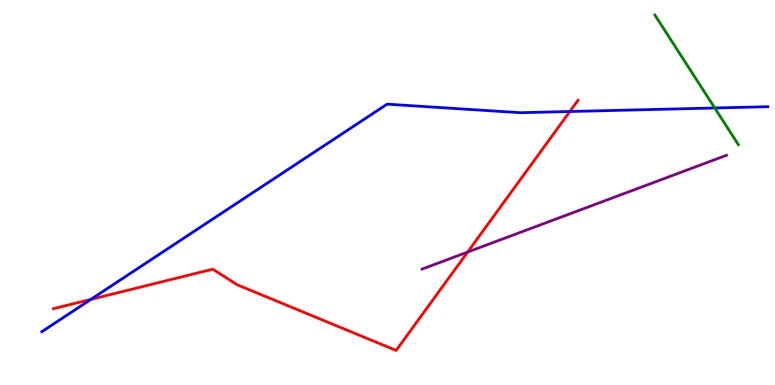[{'lines': ['blue', 'red'], 'intersections': [{'x': 1.17, 'y': 2.22}, {'x': 7.35, 'y': 7.1}]}, {'lines': ['green', 'red'], 'intersections': []}, {'lines': ['purple', 'red'], 'intersections': [{'x': 6.03, 'y': 3.45}]}, {'lines': ['blue', 'green'], 'intersections': [{'x': 9.22, 'y': 7.2}]}, {'lines': ['blue', 'purple'], 'intersections': []}, {'lines': ['green', 'purple'], 'intersections': []}]